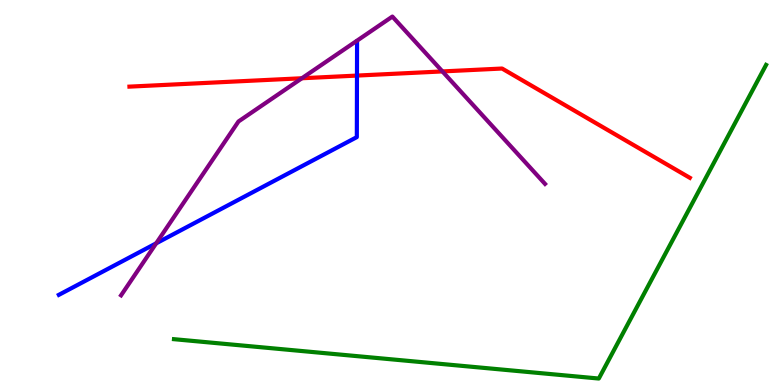[{'lines': ['blue', 'red'], 'intersections': [{'x': 4.61, 'y': 8.04}]}, {'lines': ['green', 'red'], 'intersections': []}, {'lines': ['purple', 'red'], 'intersections': [{'x': 3.9, 'y': 7.97}, {'x': 5.71, 'y': 8.14}]}, {'lines': ['blue', 'green'], 'intersections': []}, {'lines': ['blue', 'purple'], 'intersections': [{'x': 2.02, 'y': 3.68}]}, {'lines': ['green', 'purple'], 'intersections': []}]